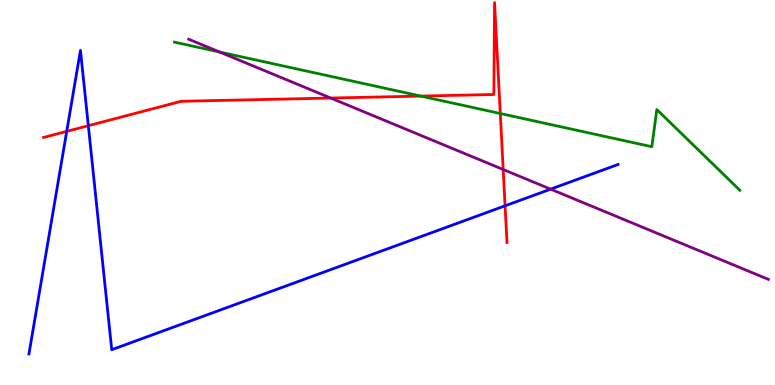[{'lines': ['blue', 'red'], 'intersections': [{'x': 0.861, 'y': 6.59}, {'x': 1.14, 'y': 6.73}, {'x': 6.52, 'y': 4.65}]}, {'lines': ['green', 'red'], 'intersections': [{'x': 5.43, 'y': 7.5}, {'x': 6.46, 'y': 7.05}]}, {'lines': ['purple', 'red'], 'intersections': [{'x': 4.27, 'y': 7.45}, {'x': 6.49, 'y': 5.6}]}, {'lines': ['blue', 'green'], 'intersections': []}, {'lines': ['blue', 'purple'], 'intersections': [{'x': 7.1, 'y': 5.09}]}, {'lines': ['green', 'purple'], 'intersections': [{'x': 2.83, 'y': 8.65}]}]